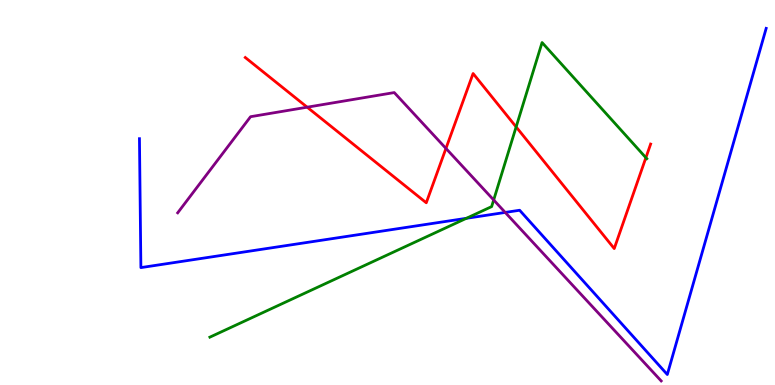[{'lines': ['blue', 'red'], 'intersections': []}, {'lines': ['green', 'red'], 'intersections': [{'x': 6.66, 'y': 6.7}, {'x': 8.33, 'y': 5.9}]}, {'lines': ['purple', 'red'], 'intersections': [{'x': 3.96, 'y': 7.22}, {'x': 5.75, 'y': 6.14}]}, {'lines': ['blue', 'green'], 'intersections': [{'x': 6.02, 'y': 4.33}]}, {'lines': ['blue', 'purple'], 'intersections': [{'x': 6.52, 'y': 4.48}]}, {'lines': ['green', 'purple'], 'intersections': [{'x': 6.37, 'y': 4.81}]}]